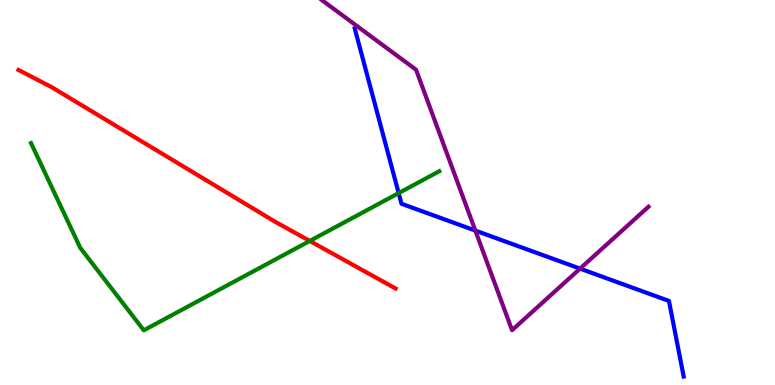[{'lines': ['blue', 'red'], 'intersections': []}, {'lines': ['green', 'red'], 'intersections': [{'x': 4.0, 'y': 3.74}]}, {'lines': ['purple', 'red'], 'intersections': []}, {'lines': ['blue', 'green'], 'intersections': [{'x': 5.14, 'y': 4.98}]}, {'lines': ['blue', 'purple'], 'intersections': [{'x': 6.13, 'y': 4.01}, {'x': 7.48, 'y': 3.02}]}, {'lines': ['green', 'purple'], 'intersections': []}]